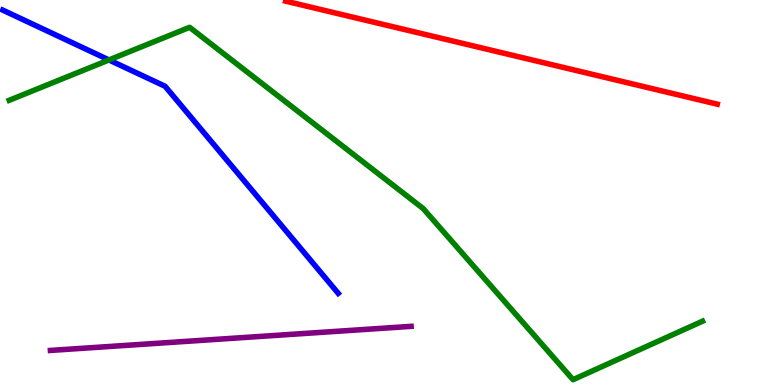[{'lines': ['blue', 'red'], 'intersections': []}, {'lines': ['green', 'red'], 'intersections': []}, {'lines': ['purple', 'red'], 'intersections': []}, {'lines': ['blue', 'green'], 'intersections': [{'x': 1.41, 'y': 8.44}]}, {'lines': ['blue', 'purple'], 'intersections': []}, {'lines': ['green', 'purple'], 'intersections': []}]